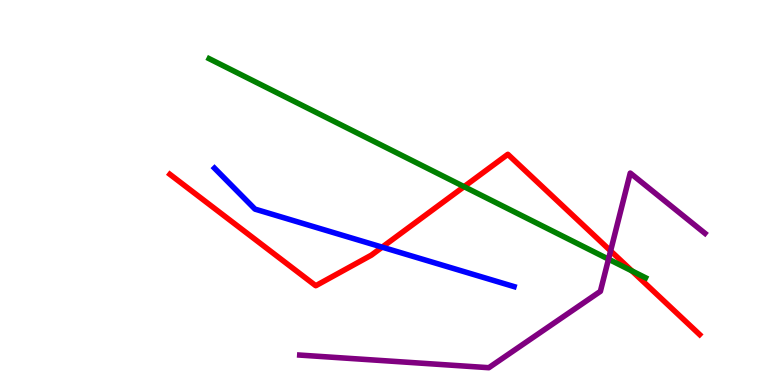[{'lines': ['blue', 'red'], 'intersections': [{'x': 4.93, 'y': 3.58}]}, {'lines': ['green', 'red'], 'intersections': [{'x': 5.99, 'y': 5.15}, {'x': 8.15, 'y': 2.96}]}, {'lines': ['purple', 'red'], 'intersections': [{'x': 7.88, 'y': 3.48}]}, {'lines': ['blue', 'green'], 'intersections': []}, {'lines': ['blue', 'purple'], 'intersections': []}, {'lines': ['green', 'purple'], 'intersections': [{'x': 7.85, 'y': 3.27}]}]